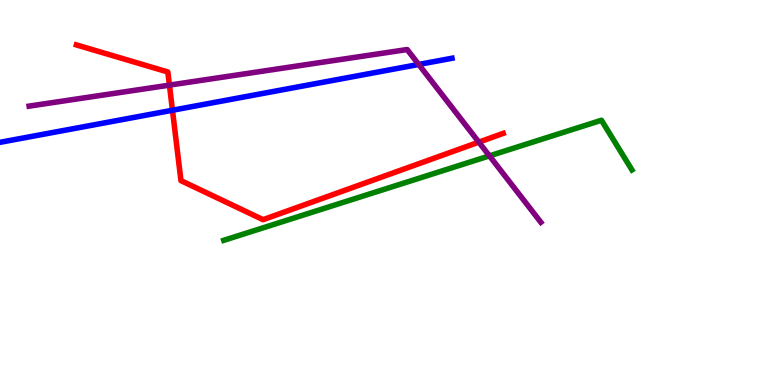[{'lines': ['blue', 'red'], 'intersections': [{'x': 2.23, 'y': 7.14}]}, {'lines': ['green', 'red'], 'intersections': []}, {'lines': ['purple', 'red'], 'intersections': [{'x': 2.19, 'y': 7.79}, {'x': 6.18, 'y': 6.31}]}, {'lines': ['blue', 'green'], 'intersections': []}, {'lines': ['blue', 'purple'], 'intersections': [{'x': 5.4, 'y': 8.33}]}, {'lines': ['green', 'purple'], 'intersections': [{'x': 6.32, 'y': 5.95}]}]